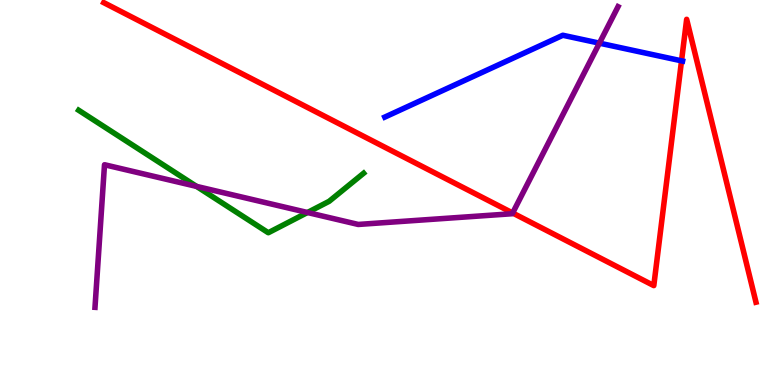[{'lines': ['blue', 'red'], 'intersections': [{'x': 8.79, 'y': 8.42}]}, {'lines': ['green', 'red'], 'intersections': []}, {'lines': ['purple', 'red'], 'intersections': [{'x': 6.61, 'y': 4.47}]}, {'lines': ['blue', 'green'], 'intersections': []}, {'lines': ['blue', 'purple'], 'intersections': [{'x': 7.73, 'y': 8.88}]}, {'lines': ['green', 'purple'], 'intersections': [{'x': 2.54, 'y': 5.16}, {'x': 3.97, 'y': 4.48}]}]